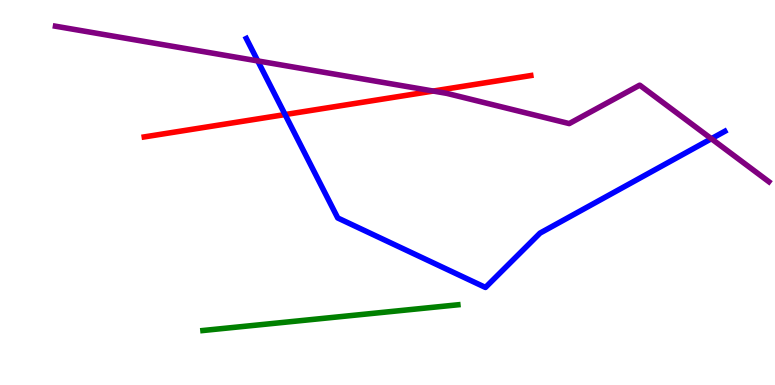[{'lines': ['blue', 'red'], 'intersections': [{'x': 3.68, 'y': 7.02}]}, {'lines': ['green', 'red'], 'intersections': []}, {'lines': ['purple', 'red'], 'intersections': [{'x': 5.59, 'y': 7.64}]}, {'lines': ['blue', 'green'], 'intersections': []}, {'lines': ['blue', 'purple'], 'intersections': [{'x': 3.33, 'y': 8.42}, {'x': 9.18, 'y': 6.4}]}, {'lines': ['green', 'purple'], 'intersections': []}]